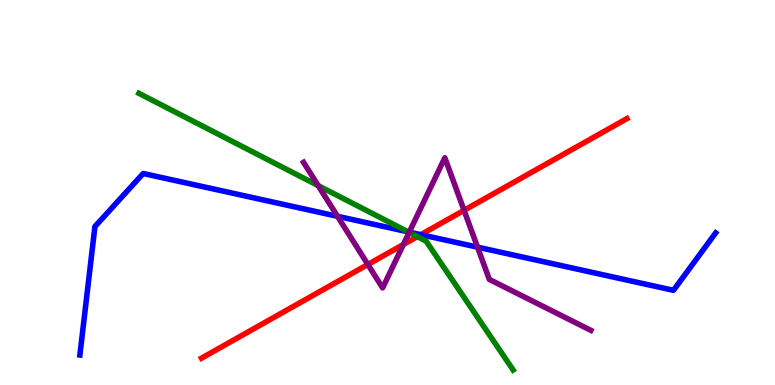[{'lines': ['blue', 'red'], 'intersections': [{'x': 5.43, 'y': 3.9}]}, {'lines': ['green', 'red'], 'intersections': [{'x': 5.38, 'y': 3.85}]}, {'lines': ['purple', 'red'], 'intersections': [{'x': 4.75, 'y': 3.13}, {'x': 5.2, 'y': 3.65}, {'x': 5.99, 'y': 4.54}]}, {'lines': ['blue', 'green'], 'intersections': [{'x': 5.26, 'y': 3.98}]}, {'lines': ['blue', 'purple'], 'intersections': [{'x': 4.36, 'y': 4.38}, {'x': 5.28, 'y': 3.97}, {'x': 6.16, 'y': 3.58}]}, {'lines': ['green', 'purple'], 'intersections': [{'x': 4.11, 'y': 5.18}, {'x': 5.28, 'y': 3.96}]}]